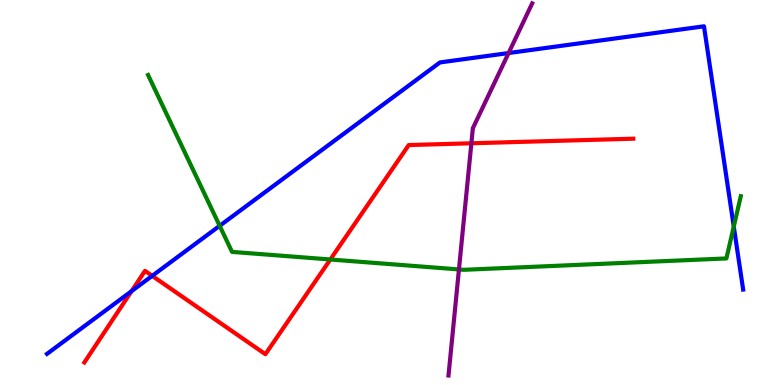[{'lines': ['blue', 'red'], 'intersections': [{'x': 1.7, 'y': 2.44}, {'x': 1.96, 'y': 2.83}]}, {'lines': ['green', 'red'], 'intersections': [{'x': 4.26, 'y': 3.26}]}, {'lines': ['purple', 'red'], 'intersections': [{'x': 6.08, 'y': 6.28}]}, {'lines': ['blue', 'green'], 'intersections': [{'x': 2.83, 'y': 4.13}, {'x': 9.47, 'y': 4.12}]}, {'lines': ['blue', 'purple'], 'intersections': [{'x': 6.56, 'y': 8.62}]}, {'lines': ['green', 'purple'], 'intersections': [{'x': 5.92, 'y': 3.0}]}]